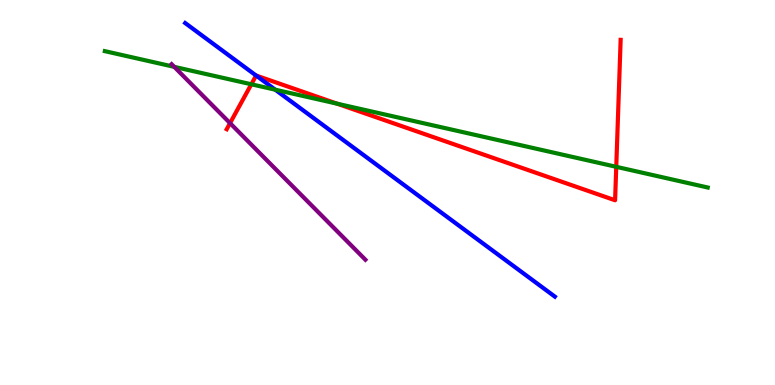[{'lines': ['blue', 'red'], 'intersections': [{'x': 3.3, 'y': 8.04}]}, {'lines': ['green', 'red'], 'intersections': [{'x': 3.24, 'y': 7.81}, {'x': 4.35, 'y': 7.31}, {'x': 7.95, 'y': 5.67}]}, {'lines': ['purple', 'red'], 'intersections': [{'x': 2.97, 'y': 6.8}]}, {'lines': ['blue', 'green'], 'intersections': [{'x': 3.55, 'y': 7.67}]}, {'lines': ['blue', 'purple'], 'intersections': []}, {'lines': ['green', 'purple'], 'intersections': [{'x': 2.25, 'y': 8.26}]}]